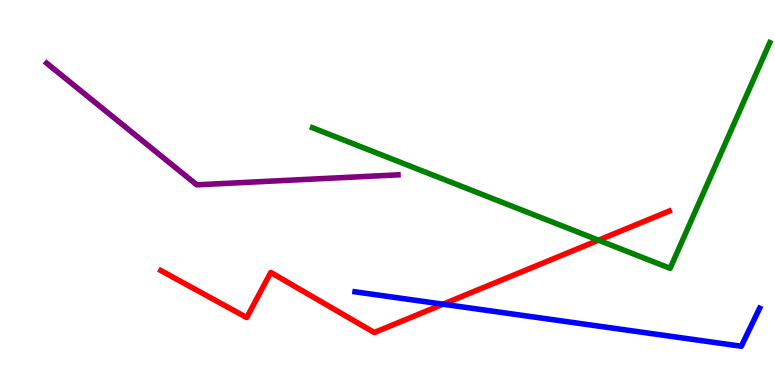[{'lines': ['blue', 'red'], 'intersections': [{'x': 5.72, 'y': 2.1}]}, {'lines': ['green', 'red'], 'intersections': [{'x': 7.72, 'y': 3.76}]}, {'lines': ['purple', 'red'], 'intersections': []}, {'lines': ['blue', 'green'], 'intersections': []}, {'lines': ['blue', 'purple'], 'intersections': []}, {'lines': ['green', 'purple'], 'intersections': []}]